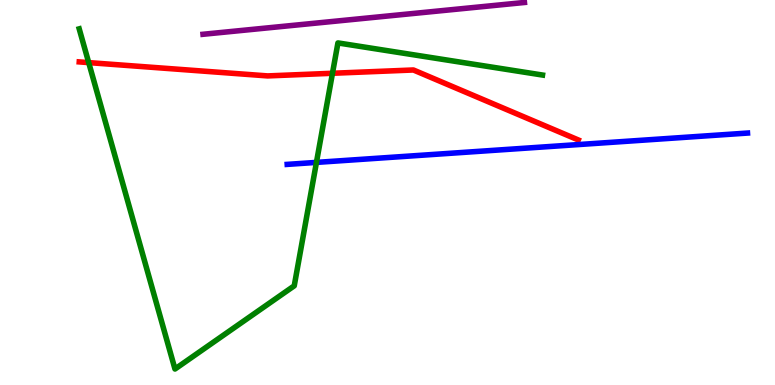[{'lines': ['blue', 'red'], 'intersections': []}, {'lines': ['green', 'red'], 'intersections': [{'x': 1.14, 'y': 8.37}, {'x': 4.29, 'y': 8.1}]}, {'lines': ['purple', 'red'], 'intersections': []}, {'lines': ['blue', 'green'], 'intersections': [{'x': 4.08, 'y': 5.78}]}, {'lines': ['blue', 'purple'], 'intersections': []}, {'lines': ['green', 'purple'], 'intersections': []}]